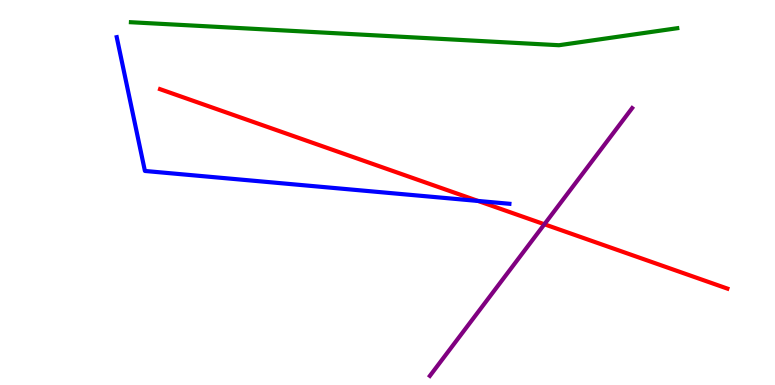[{'lines': ['blue', 'red'], 'intersections': [{'x': 6.17, 'y': 4.78}]}, {'lines': ['green', 'red'], 'intersections': []}, {'lines': ['purple', 'red'], 'intersections': [{'x': 7.02, 'y': 4.17}]}, {'lines': ['blue', 'green'], 'intersections': []}, {'lines': ['blue', 'purple'], 'intersections': []}, {'lines': ['green', 'purple'], 'intersections': []}]